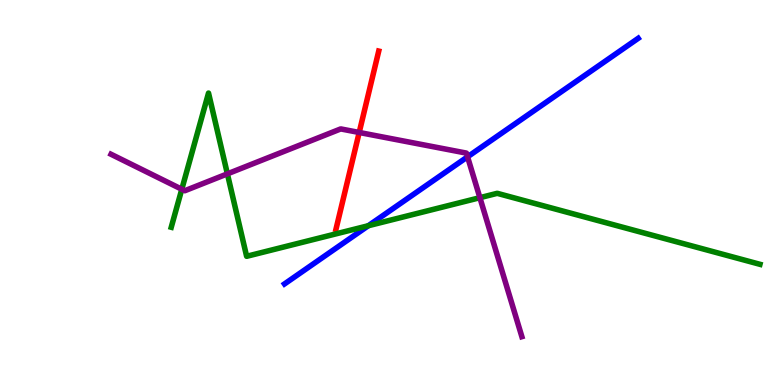[{'lines': ['blue', 'red'], 'intersections': []}, {'lines': ['green', 'red'], 'intersections': []}, {'lines': ['purple', 'red'], 'intersections': [{'x': 4.63, 'y': 6.56}]}, {'lines': ['blue', 'green'], 'intersections': [{'x': 4.75, 'y': 4.14}]}, {'lines': ['blue', 'purple'], 'intersections': [{'x': 6.03, 'y': 5.93}]}, {'lines': ['green', 'purple'], 'intersections': [{'x': 2.35, 'y': 5.08}, {'x': 2.93, 'y': 5.48}, {'x': 6.19, 'y': 4.87}]}]